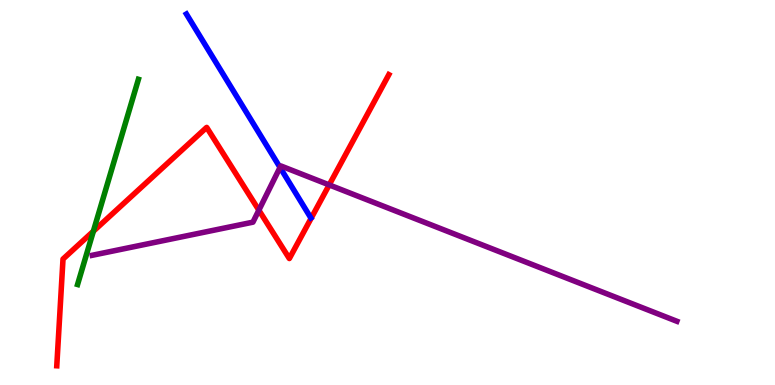[{'lines': ['blue', 'red'], 'intersections': []}, {'lines': ['green', 'red'], 'intersections': [{'x': 1.2, 'y': 3.99}]}, {'lines': ['purple', 'red'], 'intersections': [{'x': 3.34, 'y': 4.54}, {'x': 4.25, 'y': 5.2}]}, {'lines': ['blue', 'green'], 'intersections': []}, {'lines': ['blue', 'purple'], 'intersections': [{'x': 3.61, 'y': 5.65}]}, {'lines': ['green', 'purple'], 'intersections': []}]